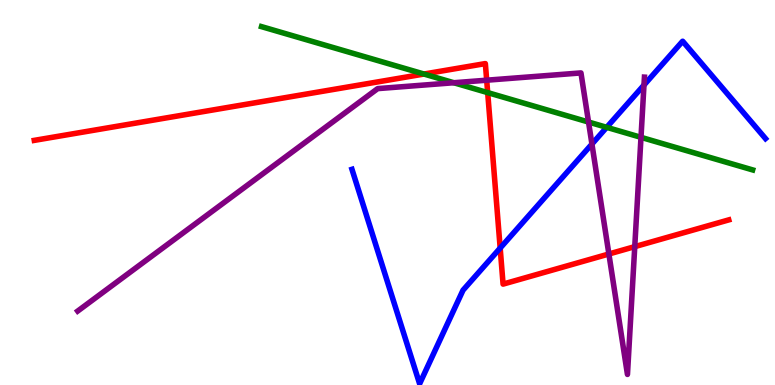[{'lines': ['blue', 'red'], 'intersections': [{'x': 6.45, 'y': 3.56}]}, {'lines': ['green', 'red'], 'intersections': [{'x': 5.47, 'y': 8.08}, {'x': 6.29, 'y': 7.59}]}, {'lines': ['purple', 'red'], 'intersections': [{'x': 6.28, 'y': 7.92}, {'x': 7.86, 'y': 3.4}, {'x': 8.19, 'y': 3.59}]}, {'lines': ['blue', 'green'], 'intersections': [{'x': 7.83, 'y': 6.69}]}, {'lines': ['blue', 'purple'], 'intersections': [{'x': 7.64, 'y': 6.26}, {'x': 8.31, 'y': 7.79}]}, {'lines': ['green', 'purple'], 'intersections': [{'x': 5.86, 'y': 7.85}, {'x': 7.59, 'y': 6.83}, {'x': 8.27, 'y': 6.43}]}]